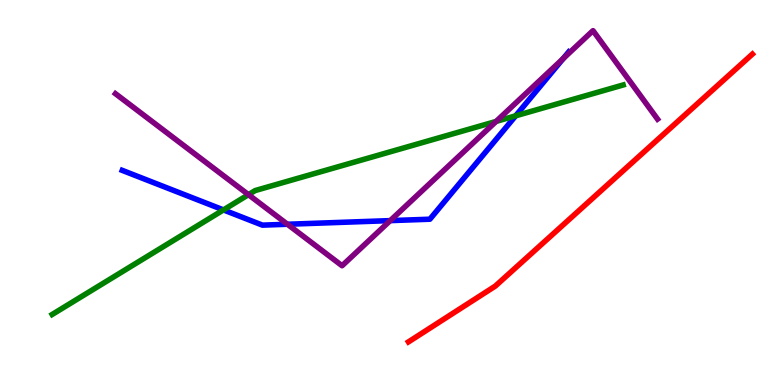[{'lines': ['blue', 'red'], 'intersections': []}, {'lines': ['green', 'red'], 'intersections': []}, {'lines': ['purple', 'red'], 'intersections': []}, {'lines': ['blue', 'green'], 'intersections': [{'x': 2.88, 'y': 4.55}, {'x': 6.65, 'y': 6.99}]}, {'lines': ['blue', 'purple'], 'intersections': [{'x': 3.71, 'y': 4.18}, {'x': 5.04, 'y': 4.27}, {'x': 7.27, 'y': 8.48}]}, {'lines': ['green', 'purple'], 'intersections': [{'x': 3.21, 'y': 4.94}, {'x': 6.4, 'y': 6.85}]}]